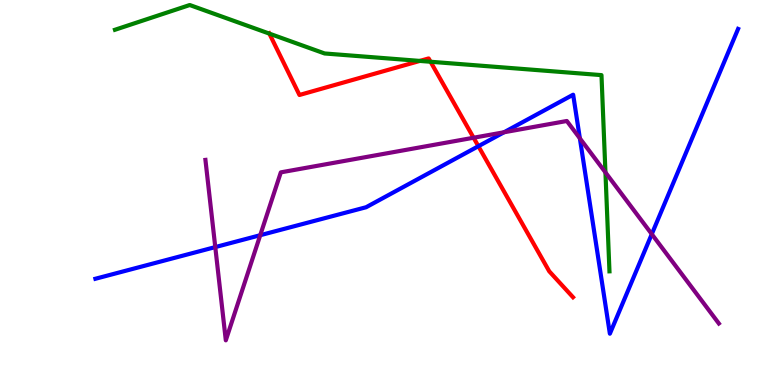[{'lines': ['blue', 'red'], 'intersections': [{'x': 6.17, 'y': 6.2}]}, {'lines': ['green', 'red'], 'intersections': [{'x': 3.48, 'y': 9.13}, {'x': 5.42, 'y': 8.42}, {'x': 5.56, 'y': 8.4}]}, {'lines': ['purple', 'red'], 'intersections': [{'x': 6.11, 'y': 6.42}]}, {'lines': ['blue', 'green'], 'intersections': []}, {'lines': ['blue', 'purple'], 'intersections': [{'x': 2.78, 'y': 3.58}, {'x': 3.36, 'y': 3.89}, {'x': 6.5, 'y': 6.56}, {'x': 7.48, 'y': 6.41}, {'x': 8.41, 'y': 3.92}]}, {'lines': ['green', 'purple'], 'intersections': [{'x': 7.81, 'y': 5.52}]}]